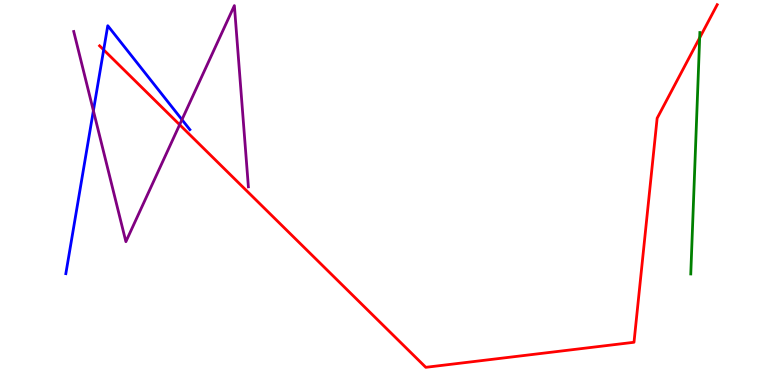[{'lines': ['blue', 'red'], 'intersections': [{'x': 1.34, 'y': 8.71}]}, {'lines': ['green', 'red'], 'intersections': [{'x': 9.03, 'y': 9.02}]}, {'lines': ['purple', 'red'], 'intersections': [{'x': 2.32, 'y': 6.76}]}, {'lines': ['blue', 'green'], 'intersections': []}, {'lines': ['blue', 'purple'], 'intersections': [{'x': 1.2, 'y': 7.12}, {'x': 2.35, 'y': 6.89}]}, {'lines': ['green', 'purple'], 'intersections': []}]